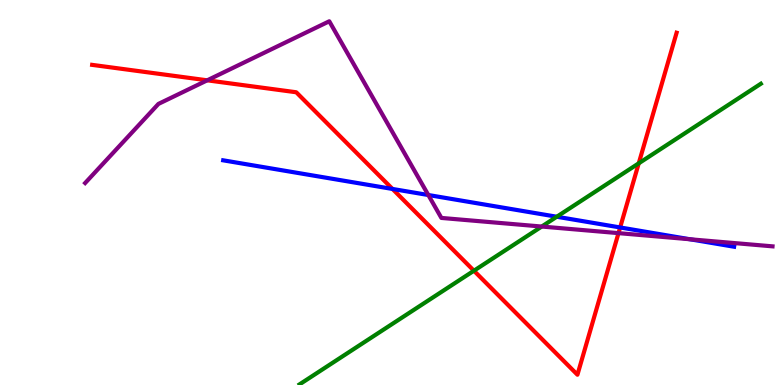[{'lines': ['blue', 'red'], 'intersections': [{'x': 5.06, 'y': 5.09}, {'x': 8.0, 'y': 4.09}]}, {'lines': ['green', 'red'], 'intersections': [{'x': 6.12, 'y': 2.97}, {'x': 8.24, 'y': 5.76}]}, {'lines': ['purple', 'red'], 'intersections': [{'x': 2.67, 'y': 7.91}, {'x': 7.98, 'y': 3.94}]}, {'lines': ['blue', 'green'], 'intersections': [{'x': 7.18, 'y': 4.37}]}, {'lines': ['blue', 'purple'], 'intersections': [{'x': 5.53, 'y': 4.93}, {'x': 8.9, 'y': 3.79}]}, {'lines': ['green', 'purple'], 'intersections': [{'x': 6.99, 'y': 4.12}]}]